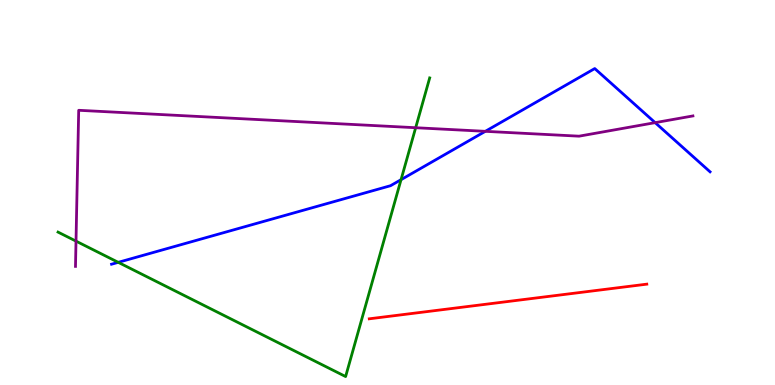[{'lines': ['blue', 'red'], 'intersections': []}, {'lines': ['green', 'red'], 'intersections': []}, {'lines': ['purple', 'red'], 'intersections': []}, {'lines': ['blue', 'green'], 'intersections': [{'x': 1.53, 'y': 3.19}, {'x': 5.17, 'y': 5.33}]}, {'lines': ['blue', 'purple'], 'intersections': [{'x': 6.26, 'y': 6.59}, {'x': 8.45, 'y': 6.81}]}, {'lines': ['green', 'purple'], 'intersections': [{'x': 0.981, 'y': 3.74}, {'x': 5.36, 'y': 6.68}]}]